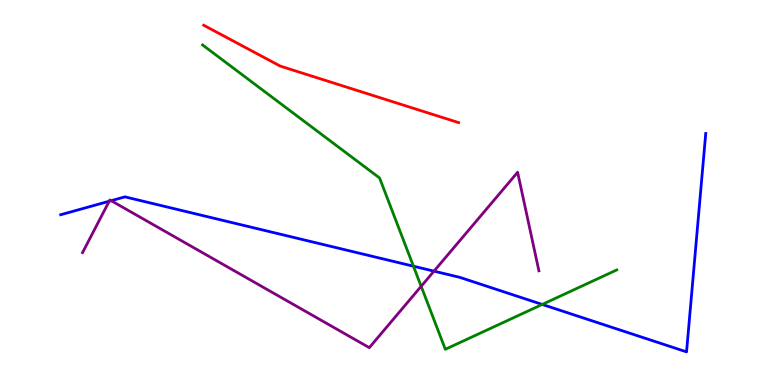[{'lines': ['blue', 'red'], 'intersections': []}, {'lines': ['green', 'red'], 'intersections': []}, {'lines': ['purple', 'red'], 'intersections': []}, {'lines': ['blue', 'green'], 'intersections': [{'x': 5.33, 'y': 3.09}, {'x': 7.0, 'y': 2.09}]}, {'lines': ['blue', 'purple'], 'intersections': [{'x': 1.41, 'y': 4.77}, {'x': 1.43, 'y': 4.79}, {'x': 5.6, 'y': 2.96}]}, {'lines': ['green', 'purple'], 'intersections': [{'x': 5.43, 'y': 2.56}]}]